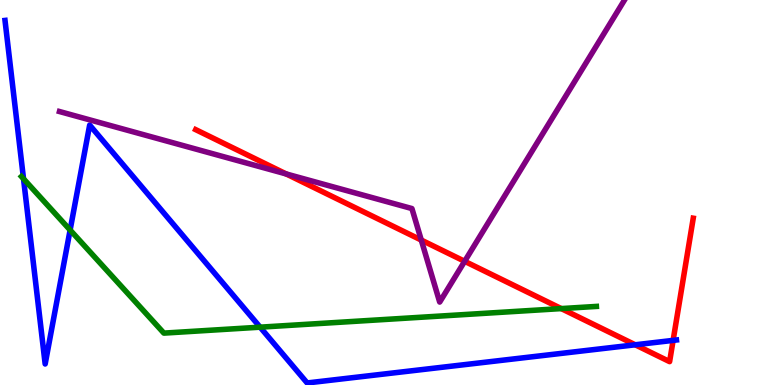[{'lines': ['blue', 'red'], 'intersections': [{'x': 8.2, 'y': 1.04}, {'x': 8.69, 'y': 1.16}]}, {'lines': ['green', 'red'], 'intersections': [{'x': 7.24, 'y': 1.98}]}, {'lines': ['purple', 'red'], 'intersections': [{'x': 3.69, 'y': 5.48}, {'x': 5.44, 'y': 3.76}, {'x': 6.0, 'y': 3.21}]}, {'lines': ['blue', 'green'], 'intersections': [{'x': 0.304, 'y': 5.36}, {'x': 0.905, 'y': 4.03}, {'x': 3.36, 'y': 1.5}]}, {'lines': ['blue', 'purple'], 'intersections': []}, {'lines': ['green', 'purple'], 'intersections': []}]